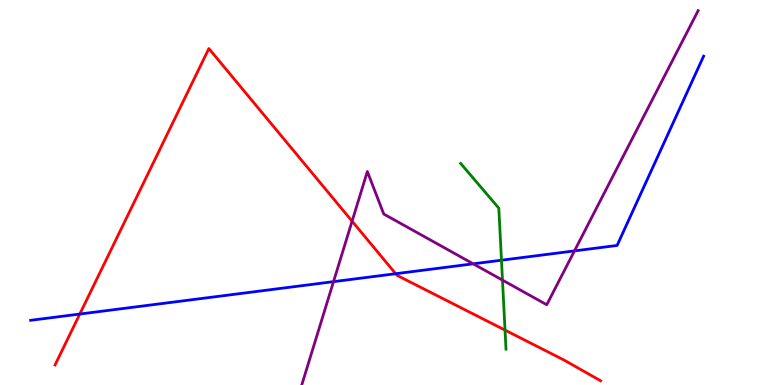[{'lines': ['blue', 'red'], 'intersections': [{'x': 1.03, 'y': 1.84}, {'x': 5.11, 'y': 2.89}]}, {'lines': ['green', 'red'], 'intersections': [{'x': 6.52, 'y': 1.43}]}, {'lines': ['purple', 'red'], 'intersections': [{'x': 4.54, 'y': 4.25}]}, {'lines': ['blue', 'green'], 'intersections': [{'x': 6.47, 'y': 3.24}]}, {'lines': ['blue', 'purple'], 'intersections': [{'x': 4.3, 'y': 2.68}, {'x': 6.11, 'y': 3.15}, {'x': 7.41, 'y': 3.48}]}, {'lines': ['green', 'purple'], 'intersections': [{'x': 6.48, 'y': 2.72}]}]